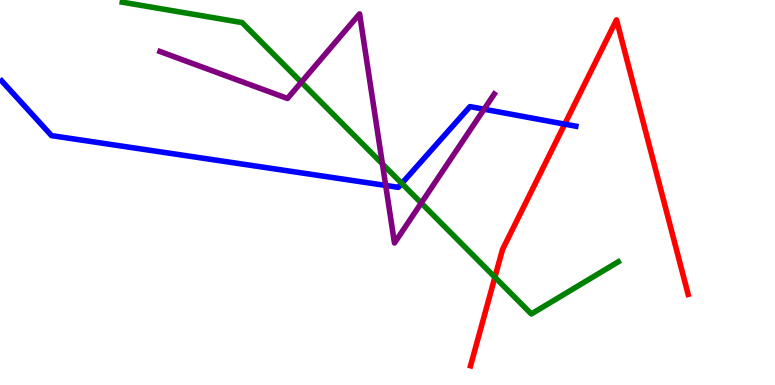[{'lines': ['blue', 'red'], 'intersections': [{'x': 7.29, 'y': 6.78}]}, {'lines': ['green', 'red'], 'intersections': [{'x': 6.39, 'y': 2.8}]}, {'lines': ['purple', 'red'], 'intersections': []}, {'lines': ['blue', 'green'], 'intersections': [{'x': 5.18, 'y': 5.24}]}, {'lines': ['blue', 'purple'], 'intersections': [{'x': 4.98, 'y': 5.18}, {'x': 6.25, 'y': 7.16}]}, {'lines': ['green', 'purple'], 'intersections': [{'x': 3.89, 'y': 7.86}, {'x': 4.93, 'y': 5.74}, {'x': 5.44, 'y': 4.73}]}]